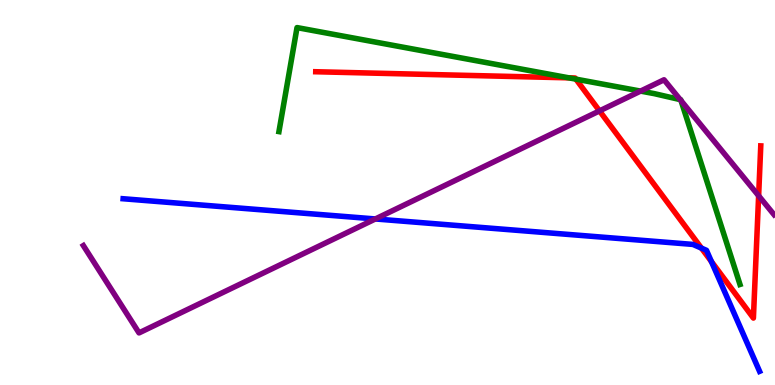[{'lines': ['blue', 'red'], 'intersections': [{'x': 9.05, 'y': 3.55}, {'x': 9.18, 'y': 3.21}]}, {'lines': ['green', 'red'], 'intersections': [{'x': 7.34, 'y': 7.98}, {'x': 7.43, 'y': 7.94}]}, {'lines': ['purple', 'red'], 'intersections': [{'x': 7.74, 'y': 7.12}, {'x': 9.79, 'y': 4.92}]}, {'lines': ['blue', 'green'], 'intersections': []}, {'lines': ['blue', 'purple'], 'intersections': [{'x': 4.84, 'y': 4.31}]}, {'lines': ['green', 'purple'], 'intersections': [{'x': 8.27, 'y': 7.63}, {'x': 8.78, 'y': 7.41}, {'x': 8.79, 'y': 7.39}]}]